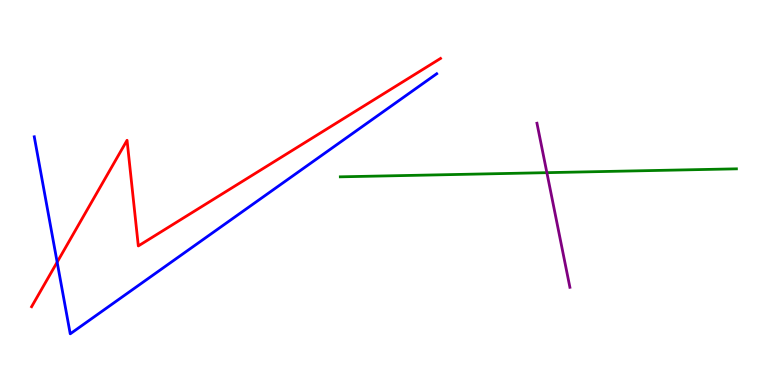[{'lines': ['blue', 'red'], 'intersections': [{'x': 0.737, 'y': 3.19}]}, {'lines': ['green', 'red'], 'intersections': []}, {'lines': ['purple', 'red'], 'intersections': []}, {'lines': ['blue', 'green'], 'intersections': []}, {'lines': ['blue', 'purple'], 'intersections': []}, {'lines': ['green', 'purple'], 'intersections': [{'x': 7.06, 'y': 5.52}]}]